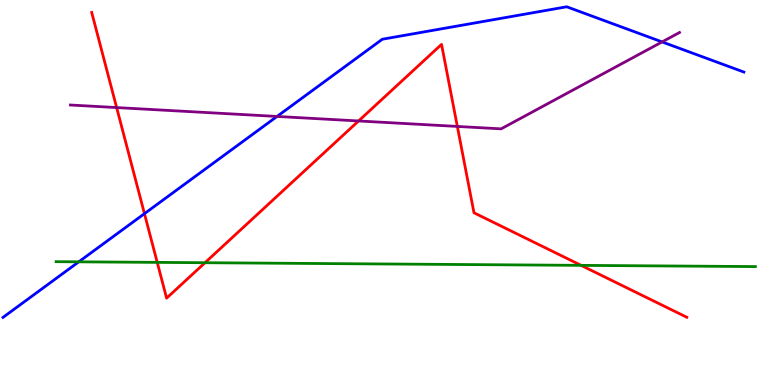[{'lines': ['blue', 'red'], 'intersections': [{'x': 1.86, 'y': 4.45}]}, {'lines': ['green', 'red'], 'intersections': [{'x': 2.03, 'y': 3.18}, {'x': 2.65, 'y': 3.18}, {'x': 7.5, 'y': 3.11}]}, {'lines': ['purple', 'red'], 'intersections': [{'x': 1.51, 'y': 7.21}, {'x': 4.63, 'y': 6.86}, {'x': 5.9, 'y': 6.72}]}, {'lines': ['blue', 'green'], 'intersections': [{'x': 1.02, 'y': 3.2}]}, {'lines': ['blue', 'purple'], 'intersections': [{'x': 3.57, 'y': 6.98}, {'x': 8.54, 'y': 8.91}]}, {'lines': ['green', 'purple'], 'intersections': []}]